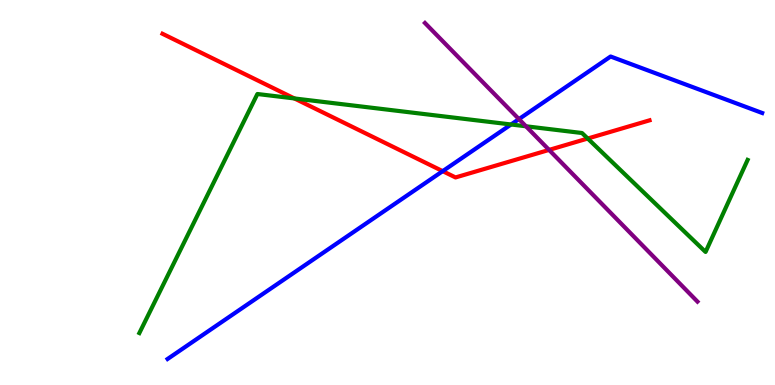[{'lines': ['blue', 'red'], 'intersections': [{'x': 5.71, 'y': 5.55}]}, {'lines': ['green', 'red'], 'intersections': [{'x': 3.8, 'y': 7.44}, {'x': 7.58, 'y': 6.4}]}, {'lines': ['purple', 'red'], 'intersections': [{'x': 7.08, 'y': 6.11}]}, {'lines': ['blue', 'green'], 'intersections': [{'x': 6.59, 'y': 6.77}]}, {'lines': ['blue', 'purple'], 'intersections': [{'x': 6.7, 'y': 6.91}]}, {'lines': ['green', 'purple'], 'intersections': [{'x': 6.79, 'y': 6.72}]}]